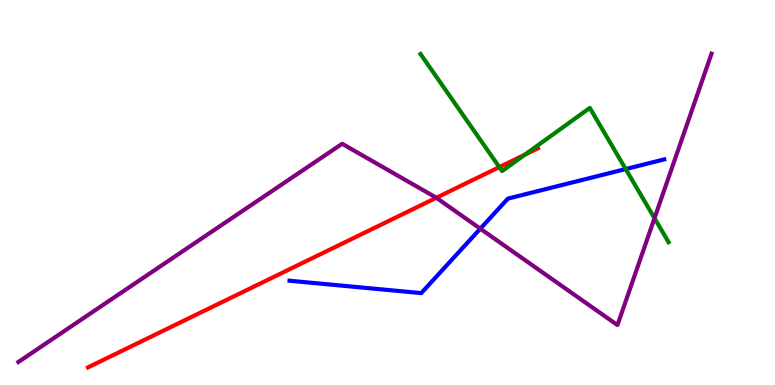[{'lines': ['blue', 'red'], 'intersections': []}, {'lines': ['green', 'red'], 'intersections': [{'x': 6.44, 'y': 5.66}, {'x': 6.77, 'y': 5.98}]}, {'lines': ['purple', 'red'], 'intersections': [{'x': 5.63, 'y': 4.86}]}, {'lines': ['blue', 'green'], 'intersections': [{'x': 8.07, 'y': 5.61}]}, {'lines': ['blue', 'purple'], 'intersections': [{'x': 6.2, 'y': 4.06}]}, {'lines': ['green', 'purple'], 'intersections': [{'x': 8.45, 'y': 4.33}]}]